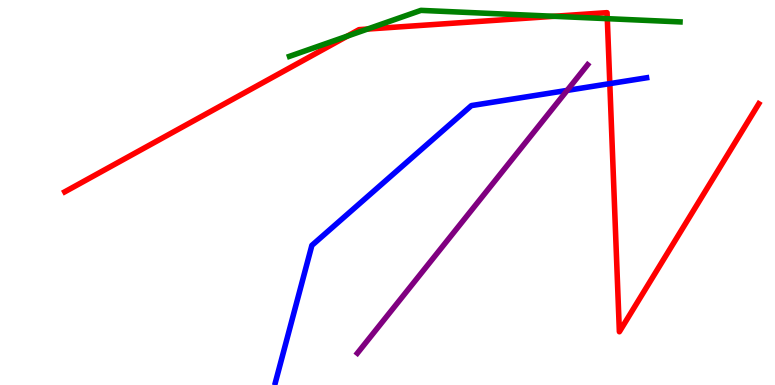[{'lines': ['blue', 'red'], 'intersections': [{'x': 7.87, 'y': 7.83}]}, {'lines': ['green', 'red'], 'intersections': [{'x': 4.48, 'y': 9.06}, {'x': 4.74, 'y': 9.25}, {'x': 7.15, 'y': 9.58}, {'x': 7.84, 'y': 9.52}]}, {'lines': ['purple', 'red'], 'intersections': []}, {'lines': ['blue', 'green'], 'intersections': []}, {'lines': ['blue', 'purple'], 'intersections': [{'x': 7.32, 'y': 7.65}]}, {'lines': ['green', 'purple'], 'intersections': []}]